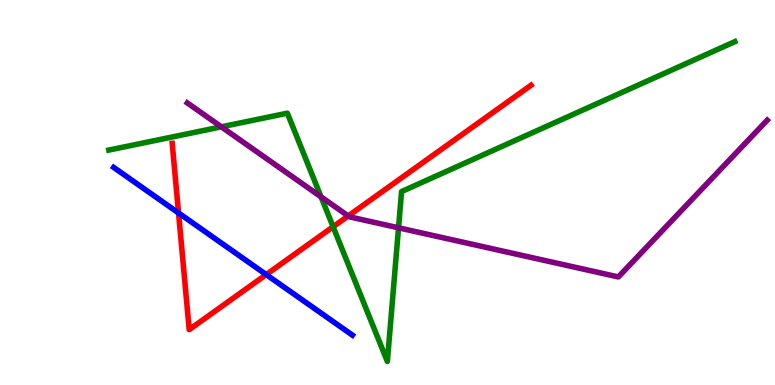[{'lines': ['blue', 'red'], 'intersections': [{'x': 2.3, 'y': 4.47}, {'x': 3.44, 'y': 2.87}]}, {'lines': ['green', 'red'], 'intersections': [{'x': 4.3, 'y': 4.11}]}, {'lines': ['purple', 'red'], 'intersections': [{'x': 4.49, 'y': 4.39}]}, {'lines': ['blue', 'green'], 'intersections': []}, {'lines': ['blue', 'purple'], 'intersections': []}, {'lines': ['green', 'purple'], 'intersections': [{'x': 2.86, 'y': 6.71}, {'x': 4.14, 'y': 4.89}, {'x': 5.14, 'y': 4.08}]}]